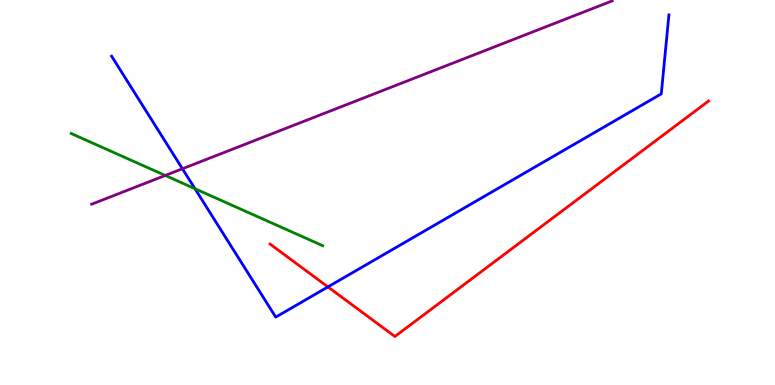[{'lines': ['blue', 'red'], 'intersections': [{'x': 4.23, 'y': 2.55}]}, {'lines': ['green', 'red'], 'intersections': []}, {'lines': ['purple', 'red'], 'intersections': []}, {'lines': ['blue', 'green'], 'intersections': [{'x': 2.52, 'y': 5.1}]}, {'lines': ['blue', 'purple'], 'intersections': [{'x': 2.35, 'y': 5.62}]}, {'lines': ['green', 'purple'], 'intersections': [{'x': 2.13, 'y': 5.44}]}]